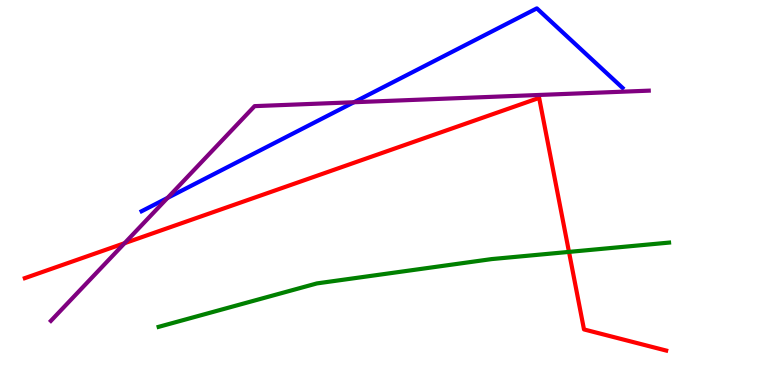[{'lines': ['blue', 'red'], 'intersections': []}, {'lines': ['green', 'red'], 'intersections': [{'x': 7.34, 'y': 3.46}]}, {'lines': ['purple', 'red'], 'intersections': [{'x': 1.61, 'y': 3.68}]}, {'lines': ['blue', 'green'], 'intersections': []}, {'lines': ['blue', 'purple'], 'intersections': [{'x': 2.16, 'y': 4.86}, {'x': 4.57, 'y': 7.34}]}, {'lines': ['green', 'purple'], 'intersections': []}]